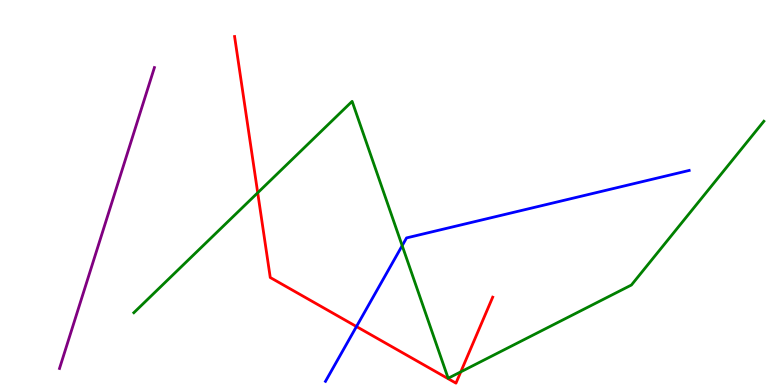[{'lines': ['blue', 'red'], 'intersections': [{'x': 4.6, 'y': 1.52}]}, {'lines': ['green', 'red'], 'intersections': [{'x': 3.33, 'y': 4.99}, {'x': 5.95, 'y': 0.342}]}, {'lines': ['purple', 'red'], 'intersections': []}, {'lines': ['blue', 'green'], 'intersections': [{'x': 5.19, 'y': 3.62}]}, {'lines': ['blue', 'purple'], 'intersections': []}, {'lines': ['green', 'purple'], 'intersections': []}]